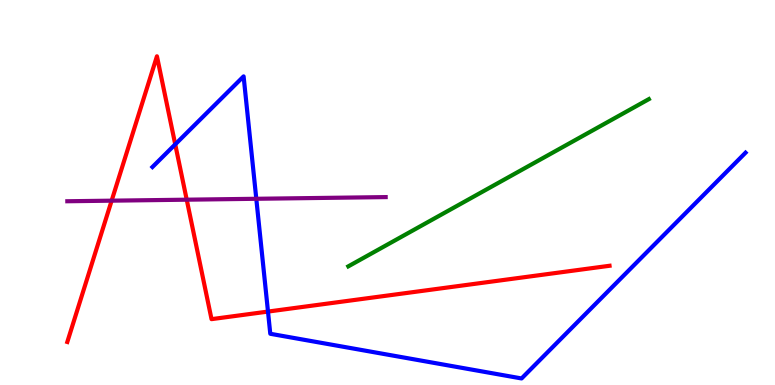[{'lines': ['blue', 'red'], 'intersections': [{'x': 2.26, 'y': 6.25}, {'x': 3.46, 'y': 1.91}]}, {'lines': ['green', 'red'], 'intersections': []}, {'lines': ['purple', 'red'], 'intersections': [{'x': 1.44, 'y': 4.79}, {'x': 2.41, 'y': 4.81}]}, {'lines': ['blue', 'green'], 'intersections': []}, {'lines': ['blue', 'purple'], 'intersections': [{'x': 3.31, 'y': 4.84}]}, {'lines': ['green', 'purple'], 'intersections': []}]